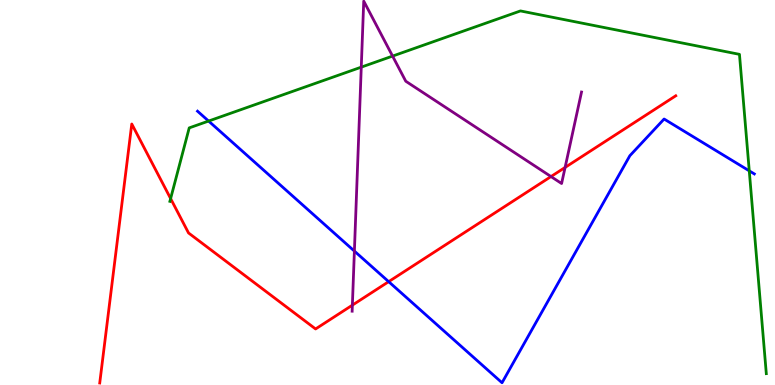[{'lines': ['blue', 'red'], 'intersections': [{'x': 5.02, 'y': 2.68}]}, {'lines': ['green', 'red'], 'intersections': [{'x': 2.2, 'y': 4.84}]}, {'lines': ['purple', 'red'], 'intersections': [{'x': 4.55, 'y': 2.07}, {'x': 7.11, 'y': 5.41}, {'x': 7.29, 'y': 5.65}]}, {'lines': ['blue', 'green'], 'intersections': [{'x': 2.69, 'y': 6.86}, {'x': 9.67, 'y': 5.56}]}, {'lines': ['blue', 'purple'], 'intersections': [{'x': 4.57, 'y': 3.48}]}, {'lines': ['green', 'purple'], 'intersections': [{'x': 4.66, 'y': 8.26}, {'x': 5.07, 'y': 8.54}]}]